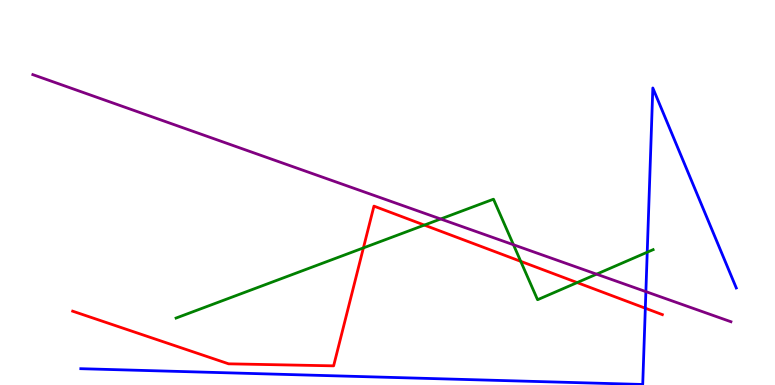[{'lines': ['blue', 'red'], 'intersections': [{'x': 8.33, 'y': 1.99}]}, {'lines': ['green', 'red'], 'intersections': [{'x': 4.69, 'y': 3.56}, {'x': 5.48, 'y': 4.15}, {'x': 6.72, 'y': 3.21}, {'x': 7.45, 'y': 2.66}]}, {'lines': ['purple', 'red'], 'intersections': []}, {'lines': ['blue', 'green'], 'intersections': [{'x': 8.35, 'y': 3.45}]}, {'lines': ['blue', 'purple'], 'intersections': [{'x': 8.33, 'y': 2.43}]}, {'lines': ['green', 'purple'], 'intersections': [{'x': 5.69, 'y': 4.31}, {'x': 6.63, 'y': 3.64}, {'x': 7.7, 'y': 2.88}]}]